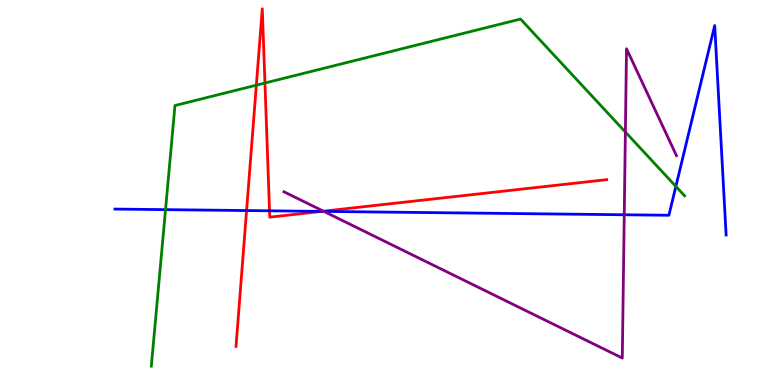[{'lines': ['blue', 'red'], 'intersections': [{'x': 3.18, 'y': 4.53}, {'x': 3.48, 'y': 4.52}, {'x': 4.15, 'y': 4.51}]}, {'lines': ['green', 'red'], 'intersections': [{'x': 3.31, 'y': 7.79}, {'x': 3.42, 'y': 7.84}]}, {'lines': ['purple', 'red'], 'intersections': [{'x': 4.17, 'y': 4.51}]}, {'lines': ['blue', 'green'], 'intersections': [{'x': 2.14, 'y': 4.55}, {'x': 8.72, 'y': 5.16}]}, {'lines': ['blue', 'purple'], 'intersections': [{'x': 4.18, 'y': 4.51}, {'x': 8.05, 'y': 4.42}]}, {'lines': ['green', 'purple'], 'intersections': [{'x': 8.07, 'y': 6.57}]}]